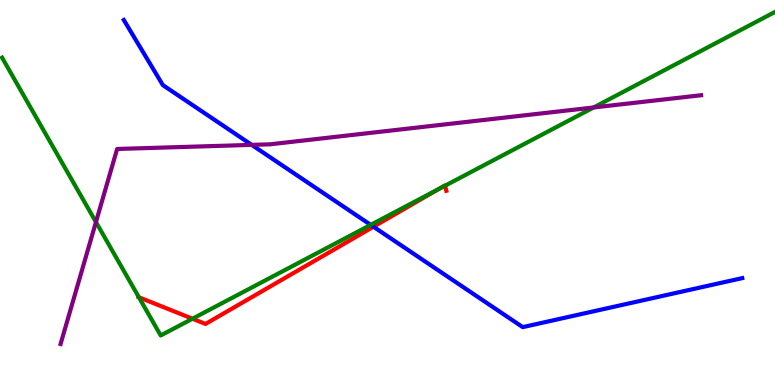[{'lines': ['blue', 'red'], 'intersections': [{'x': 4.82, 'y': 4.11}]}, {'lines': ['green', 'red'], 'intersections': [{'x': 1.79, 'y': 2.28}, {'x': 2.48, 'y': 1.72}, {'x': 5.65, 'y': 5.08}, {'x': 5.74, 'y': 5.18}]}, {'lines': ['purple', 'red'], 'intersections': []}, {'lines': ['blue', 'green'], 'intersections': [{'x': 4.78, 'y': 4.16}]}, {'lines': ['blue', 'purple'], 'intersections': [{'x': 3.25, 'y': 6.24}]}, {'lines': ['green', 'purple'], 'intersections': [{'x': 1.24, 'y': 4.23}, {'x': 7.66, 'y': 7.21}]}]